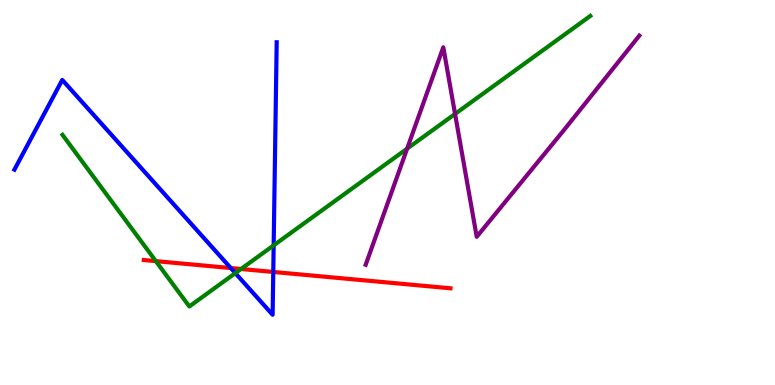[{'lines': ['blue', 'red'], 'intersections': [{'x': 2.98, 'y': 3.04}, {'x': 3.53, 'y': 2.94}]}, {'lines': ['green', 'red'], 'intersections': [{'x': 2.01, 'y': 3.22}, {'x': 3.11, 'y': 3.01}]}, {'lines': ['purple', 'red'], 'intersections': []}, {'lines': ['blue', 'green'], 'intersections': [{'x': 3.04, 'y': 2.91}, {'x': 3.53, 'y': 3.63}]}, {'lines': ['blue', 'purple'], 'intersections': []}, {'lines': ['green', 'purple'], 'intersections': [{'x': 5.25, 'y': 6.14}, {'x': 5.87, 'y': 7.04}]}]